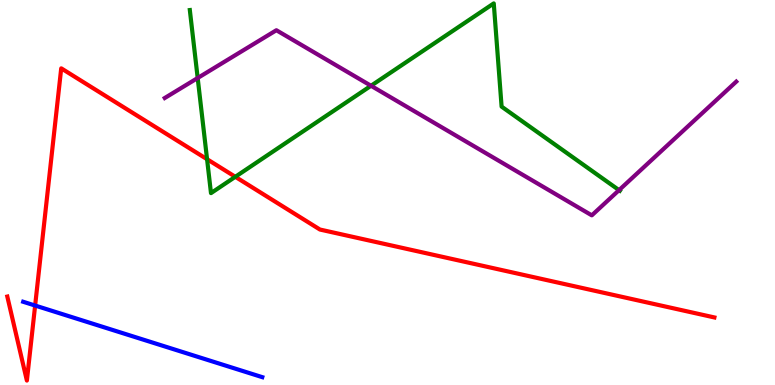[{'lines': ['blue', 'red'], 'intersections': [{'x': 0.453, 'y': 2.06}]}, {'lines': ['green', 'red'], 'intersections': [{'x': 2.67, 'y': 5.86}, {'x': 3.04, 'y': 5.41}]}, {'lines': ['purple', 'red'], 'intersections': []}, {'lines': ['blue', 'green'], 'intersections': []}, {'lines': ['blue', 'purple'], 'intersections': []}, {'lines': ['green', 'purple'], 'intersections': [{'x': 2.55, 'y': 7.97}, {'x': 4.79, 'y': 7.77}, {'x': 7.99, 'y': 5.06}]}]